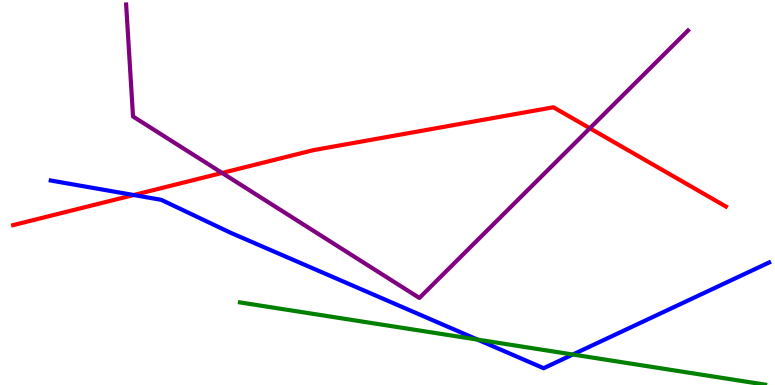[{'lines': ['blue', 'red'], 'intersections': [{'x': 1.72, 'y': 4.93}]}, {'lines': ['green', 'red'], 'intersections': []}, {'lines': ['purple', 'red'], 'intersections': [{'x': 2.87, 'y': 5.51}, {'x': 7.61, 'y': 6.67}]}, {'lines': ['blue', 'green'], 'intersections': [{'x': 6.16, 'y': 1.18}, {'x': 7.39, 'y': 0.792}]}, {'lines': ['blue', 'purple'], 'intersections': []}, {'lines': ['green', 'purple'], 'intersections': []}]